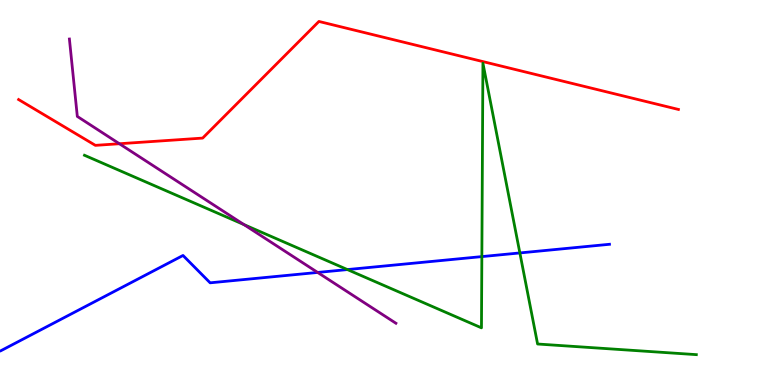[{'lines': ['blue', 'red'], 'intersections': []}, {'lines': ['green', 'red'], 'intersections': []}, {'lines': ['purple', 'red'], 'intersections': [{'x': 1.54, 'y': 6.27}]}, {'lines': ['blue', 'green'], 'intersections': [{'x': 4.48, 'y': 3.0}, {'x': 6.22, 'y': 3.33}, {'x': 6.71, 'y': 3.43}]}, {'lines': ['blue', 'purple'], 'intersections': [{'x': 4.1, 'y': 2.92}]}, {'lines': ['green', 'purple'], 'intersections': [{'x': 3.15, 'y': 4.17}]}]